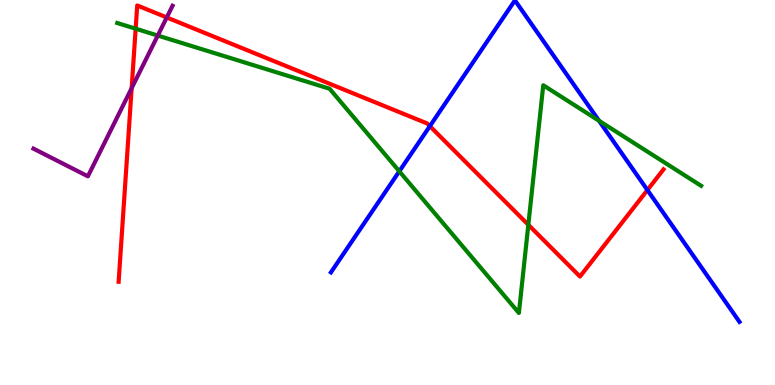[{'lines': ['blue', 'red'], 'intersections': [{'x': 5.55, 'y': 6.72}, {'x': 8.35, 'y': 5.06}]}, {'lines': ['green', 'red'], 'intersections': [{'x': 1.75, 'y': 9.25}, {'x': 6.82, 'y': 4.16}]}, {'lines': ['purple', 'red'], 'intersections': [{'x': 1.7, 'y': 7.71}, {'x': 2.15, 'y': 9.55}]}, {'lines': ['blue', 'green'], 'intersections': [{'x': 5.15, 'y': 5.55}, {'x': 7.73, 'y': 6.86}]}, {'lines': ['blue', 'purple'], 'intersections': []}, {'lines': ['green', 'purple'], 'intersections': [{'x': 2.04, 'y': 9.08}]}]